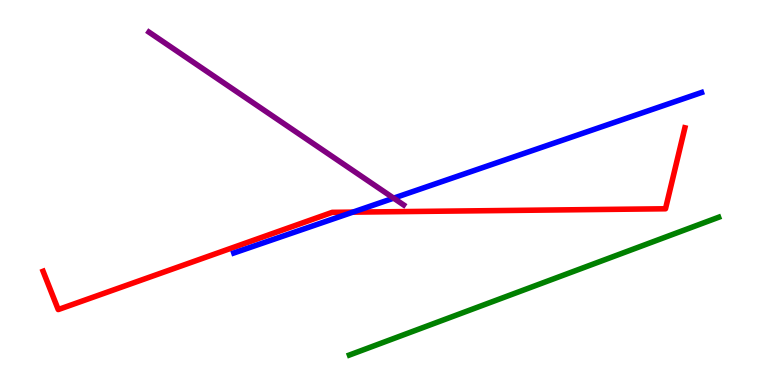[{'lines': ['blue', 'red'], 'intersections': [{'x': 4.55, 'y': 4.49}]}, {'lines': ['green', 'red'], 'intersections': []}, {'lines': ['purple', 'red'], 'intersections': []}, {'lines': ['blue', 'green'], 'intersections': []}, {'lines': ['blue', 'purple'], 'intersections': [{'x': 5.08, 'y': 4.85}]}, {'lines': ['green', 'purple'], 'intersections': []}]